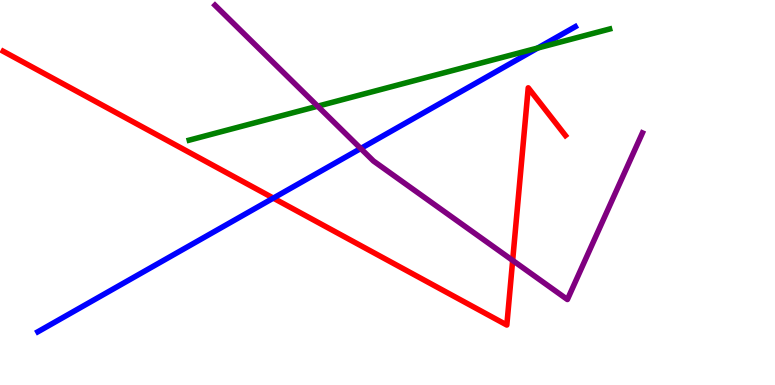[{'lines': ['blue', 'red'], 'intersections': [{'x': 3.53, 'y': 4.85}]}, {'lines': ['green', 'red'], 'intersections': []}, {'lines': ['purple', 'red'], 'intersections': [{'x': 6.61, 'y': 3.24}]}, {'lines': ['blue', 'green'], 'intersections': [{'x': 6.94, 'y': 8.75}]}, {'lines': ['blue', 'purple'], 'intersections': [{'x': 4.65, 'y': 6.14}]}, {'lines': ['green', 'purple'], 'intersections': [{'x': 4.1, 'y': 7.24}]}]